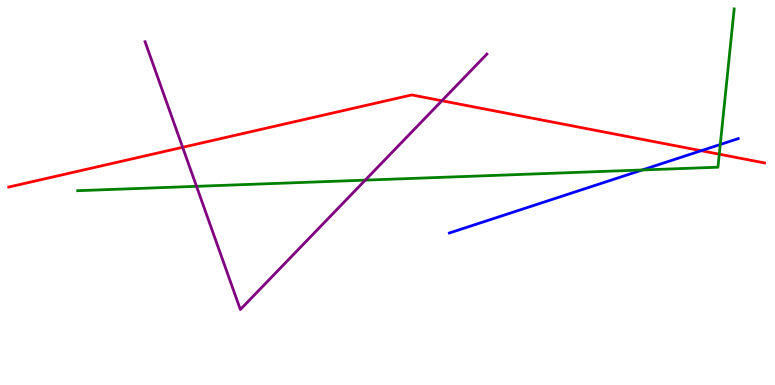[{'lines': ['blue', 'red'], 'intersections': [{'x': 9.05, 'y': 6.09}]}, {'lines': ['green', 'red'], 'intersections': [{'x': 9.28, 'y': 5.99}]}, {'lines': ['purple', 'red'], 'intersections': [{'x': 2.36, 'y': 6.17}, {'x': 5.7, 'y': 7.38}]}, {'lines': ['blue', 'green'], 'intersections': [{'x': 8.29, 'y': 5.58}, {'x': 9.29, 'y': 6.25}]}, {'lines': ['blue', 'purple'], 'intersections': []}, {'lines': ['green', 'purple'], 'intersections': [{'x': 2.54, 'y': 5.16}, {'x': 4.71, 'y': 5.32}]}]